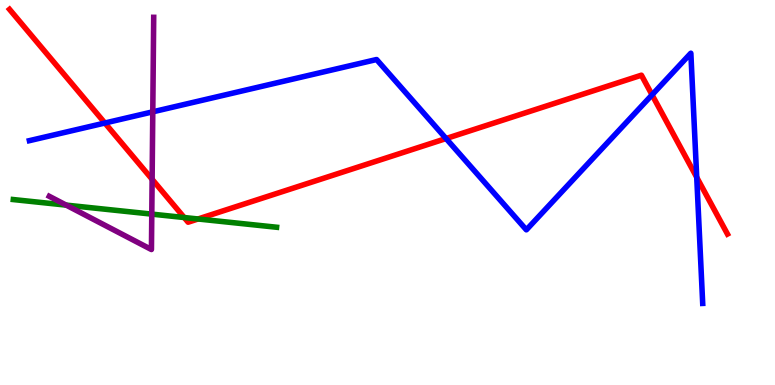[{'lines': ['blue', 'red'], 'intersections': [{'x': 1.35, 'y': 6.8}, {'x': 5.76, 'y': 6.4}, {'x': 8.41, 'y': 7.54}, {'x': 8.99, 'y': 5.39}]}, {'lines': ['green', 'red'], 'intersections': [{'x': 2.38, 'y': 4.35}, {'x': 2.56, 'y': 4.31}]}, {'lines': ['purple', 'red'], 'intersections': [{'x': 1.96, 'y': 5.34}]}, {'lines': ['blue', 'green'], 'intersections': []}, {'lines': ['blue', 'purple'], 'intersections': [{'x': 1.97, 'y': 7.1}]}, {'lines': ['green', 'purple'], 'intersections': [{'x': 0.854, 'y': 4.67}, {'x': 1.96, 'y': 4.44}]}]